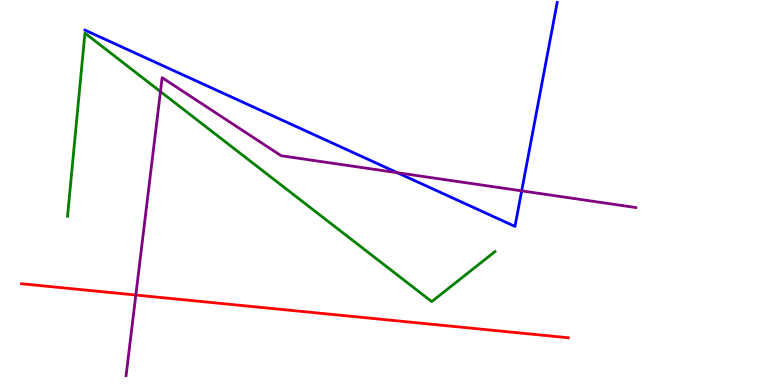[{'lines': ['blue', 'red'], 'intersections': []}, {'lines': ['green', 'red'], 'intersections': []}, {'lines': ['purple', 'red'], 'intersections': [{'x': 1.75, 'y': 2.34}]}, {'lines': ['blue', 'green'], 'intersections': []}, {'lines': ['blue', 'purple'], 'intersections': [{'x': 5.13, 'y': 5.51}, {'x': 6.73, 'y': 5.04}]}, {'lines': ['green', 'purple'], 'intersections': [{'x': 2.07, 'y': 7.62}]}]